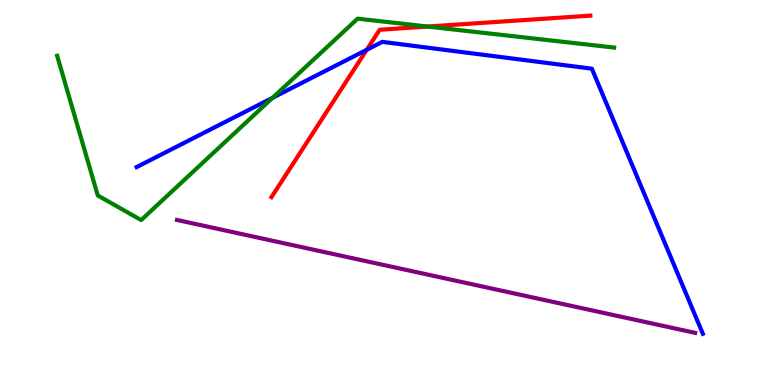[{'lines': ['blue', 'red'], 'intersections': [{'x': 4.73, 'y': 8.71}]}, {'lines': ['green', 'red'], 'intersections': [{'x': 5.52, 'y': 9.31}]}, {'lines': ['purple', 'red'], 'intersections': []}, {'lines': ['blue', 'green'], 'intersections': [{'x': 3.52, 'y': 7.46}]}, {'lines': ['blue', 'purple'], 'intersections': []}, {'lines': ['green', 'purple'], 'intersections': []}]